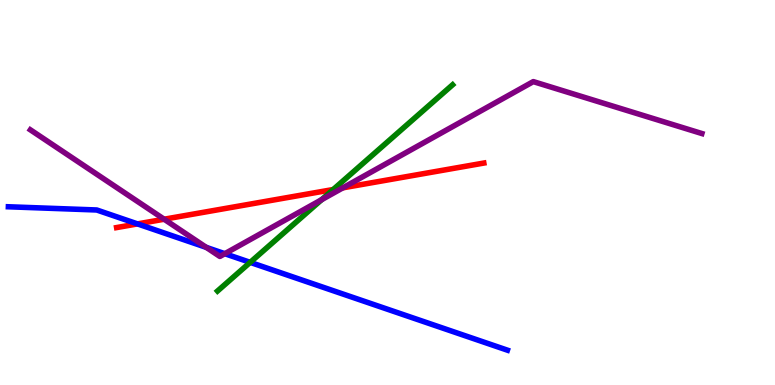[{'lines': ['blue', 'red'], 'intersections': [{'x': 1.77, 'y': 4.18}]}, {'lines': ['green', 'red'], 'intersections': [{'x': 4.3, 'y': 5.08}]}, {'lines': ['purple', 'red'], 'intersections': [{'x': 2.12, 'y': 4.31}, {'x': 4.42, 'y': 5.12}]}, {'lines': ['blue', 'green'], 'intersections': [{'x': 3.23, 'y': 3.19}]}, {'lines': ['blue', 'purple'], 'intersections': [{'x': 2.66, 'y': 3.57}, {'x': 2.9, 'y': 3.41}]}, {'lines': ['green', 'purple'], 'intersections': [{'x': 4.15, 'y': 4.81}]}]